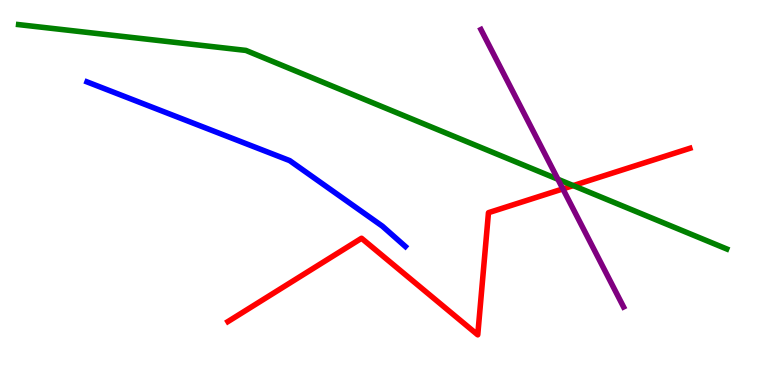[{'lines': ['blue', 'red'], 'intersections': []}, {'lines': ['green', 'red'], 'intersections': [{'x': 7.4, 'y': 5.18}]}, {'lines': ['purple', 'red'], 'intersections': [{'x': 7.26, 'y': 5.09}]}, {'lines': ['blue', 'green'], 'intersections': []}, {'lines': ['blue', 'purple'], 'intersections': []}, {'lines': ['green', 'purple'], 'intersections': [{'x': 7.2, 'y': 5.34}]}]